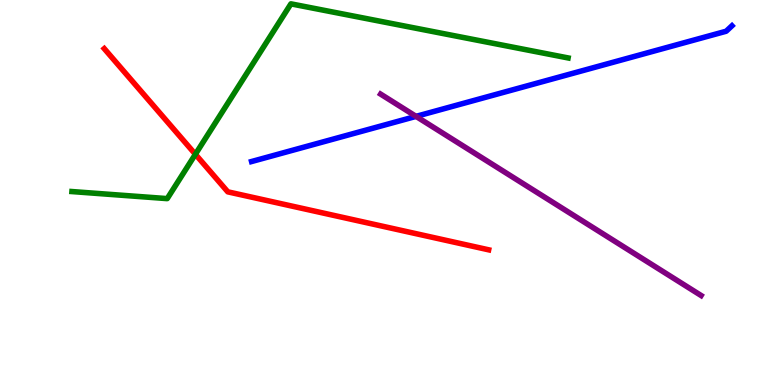[{'lines': ['blue', 'red'], 'intersections': []}, {'lines': ['green', 'red'], 'intersections': [{'x': 2.52, 'y': 5.99}]}, {'lines': ['purple', 'red'], 'intersections': []}, {'lines': ['blue', 'green'], 'intersections': []}, {'lines': ['blue', 'purple'], 'intersections': [{'x': 5.37, 'y': 6.98}]}, {'lines': ['green', 'purple'], 'intersections': []}]